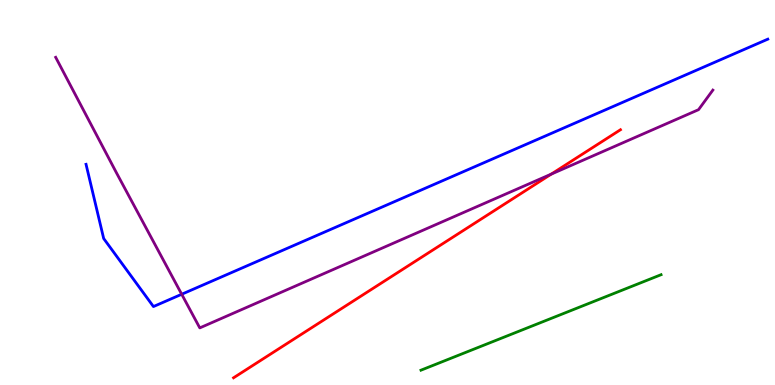[{'lines': ['blue', 'red'], 'intersections': []}, {'lines': ['green', 'red'], 'intersections': []}, {'lines': ['purple', 'red'], 'intersections': [{'x': 7.11, 'y': 5.48}]}, {'lines': ['blue', 'green'], 'intersections': []}, {'lines': ['blue', 'purple'], 'intersections': [{'x': 2.34, 'y': 2.36}]}, {'lines': ['green', 'purple'], 'intersections': []}]